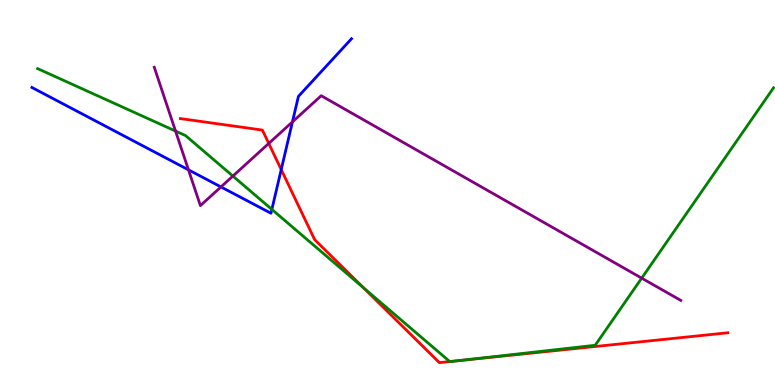[{'lines': ['blue', 'red'], 'intersections': [{'x': 3.63, 'y': 5.6}]}, {'lines': ['green', 'red'], 'intersections': [{'x': 4.69, 'y': 2.53}, {'x': 5.8, 'y': 0.609}, {'x': 5.91, 'y': 0.632}]}, {'lines': ['purple', 'red'], 'intersections': [{'x': 3.47, 'y': 6.27}]}, {'lines': ['blue', 'green'], 'intersections': [{'x': 3.51, 'y': 4.56}]}, {'lines': ['blue', 'purple'], 'intersections': [{'x': 2.43, 'y': 5.59}, {'x': 2.85, 'y': 5.14}, {'x': 3.77, 'y': 6.83}]}, {'lines': ['green', 'purple'], 'intersections': [{'x': 2.26, 'y': 6.6}, {'x': 3.0, 'y': 5.43}, {'x': 8.28, 'y': 2.78}]}]